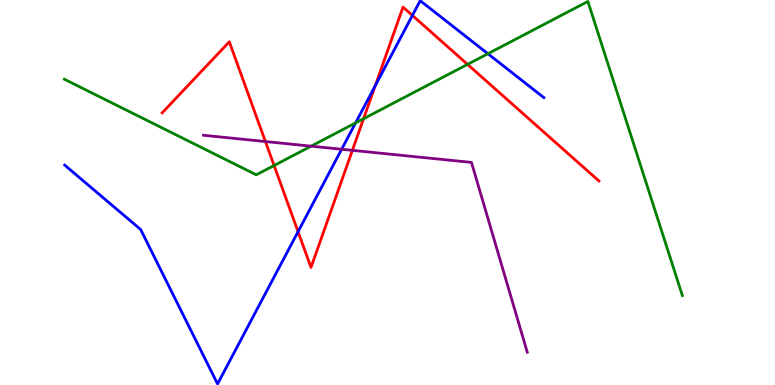[{'lines': ['blue', 'red'], 'intersections': [{'x': 3.85, 'y': 3.98}, {'x': 4.84, 'y': 7.77}, {'x': 5.32, 'y': 9.6}]}, {'lines': ['green', 'red'], 'intersections': [{'x': 3.54, 'y': 5.7}, {'x': 4.69, 'y': 6.92}, {'x': 6.03, 'y': 8.33}]}, {'lines': ['purple', 'red'], 'intersections': [{'x': 3.42, 'y': 6.32}, {'x': 4.55, 'y': 6.09}]}, {'lines': ['blue', 'green'], 'intersections': [{'x': 4.59, 'y': 6.81}, {'x': 6.3, 'y': 8.6}]}, {'lines': ['blue', 'purple'], 'intersections': [{'x': 4.41, 'y': 6.12}]}, {'lines': ['green', 'purple'], 'intersections': [{'x': 4.01, 'y': 6.2}]}]